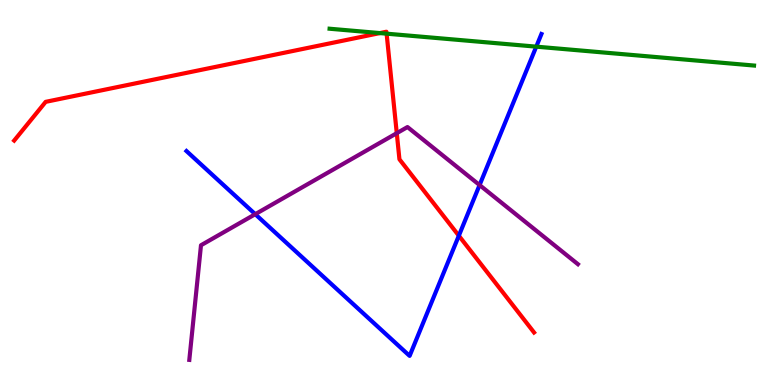[{'lines': ['blue', 'red'], 'intersections': [{'x': 5.92, 'y': 3.88}]}, {'lines': ['green', 'red'], 'intersections': [{'x': 4.9, 'y': 9.14}, {'x': 4.99, 'y': 9.13}]}, {'lines': ['purple', 'red'], 'intersections': [{'x': 5.12, 'y': 6.54}]}, {'lines': ['blue', 'green'], 'intersections': [{'x': 6.92, 'y': 8.79}]}, {'lines': ['blue', 'purple'], 'intersections': [{'x': 3.29, 'y': 4.44}, {'x': 6.19, 'y': 5.19}]}, {'lines': ['green', 'purple'], 'intersections': []}]